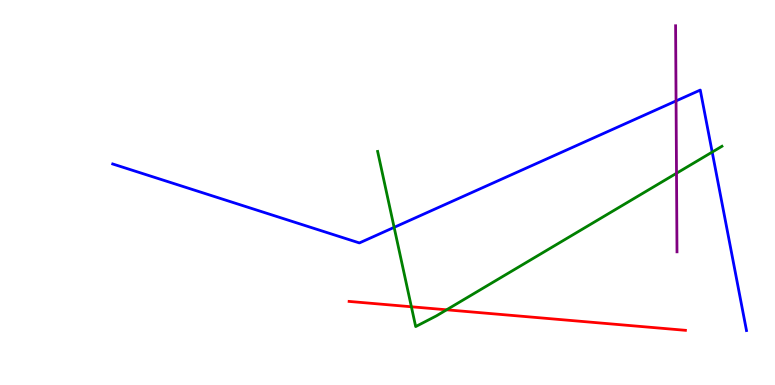[{'lines': ['blue', 'red'], 'intersections': []}, {'lines': ['green', 'red'], 'intersections': [{'x': 5.31, 'y': 2.03}, {'x': 5.76, 'y': 1.95}]}, {'lines': ['purple', 'red'], 'intersections': []}, {'lines': ['blue', 'green'], 'intersections': [{'x': 5.09, 'y': 4.09}, {'x': 9.19, 'y': 6.05}]}, {'lines': ['blue', 'purple'], 'intersections': [{'x': 8.72, 'y': 7.38}]}, {'lines': ['green', 'purple'], 'intersections': [{'x': 8.73, 'y': 5.5}]}]